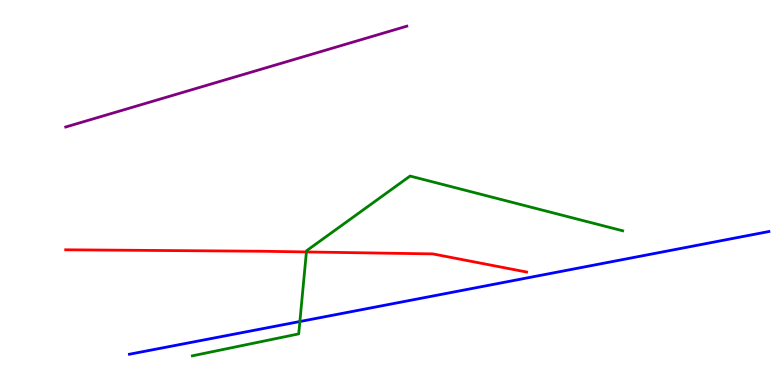[{'lines': ['blue', 'red'], 'intersections': []}, {'lines': ['green', 'red'], 'intersections': [{'x': 3.95, 'y': 3.46}]}, {'lines': ['purple', 'red'], 'intersections': []}, {'lines': ['blue', 'green'], 'intersections': [{'x': 3.87, 'y': 1.65}]}, {'lines': ['blue', 'purple'], 'intersections': []}, {'lines': ['green', 'purple'], 'intersections': []}]